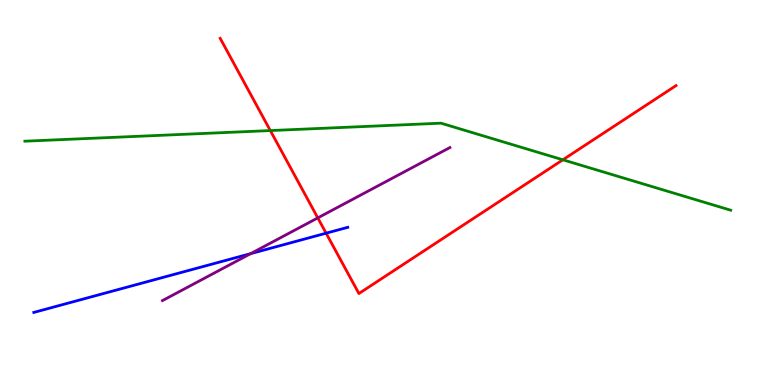[{'lines': ['blue', 'red'], 'intersections': [{'x': 4.21, 'y': 3.94}]}, {'lines': ['green', 'red'], 'intersections': [{'x': 3.49, 'y': 6.61}, {'x': 7.26, 'y': 5.85}]}, {'lines': ['purple', 'red'], 'intersections': [{'x': 4.1, 'y': 4.34}]}, {'lines': ['blue', 'green'], 'intersections': []}, {'lines': ['blue', 'purple'], 'intersections': [{'x': 3.23, 'y': 3.41}]}, {'lines': ['green', 'purple'], 'intersections': []}]